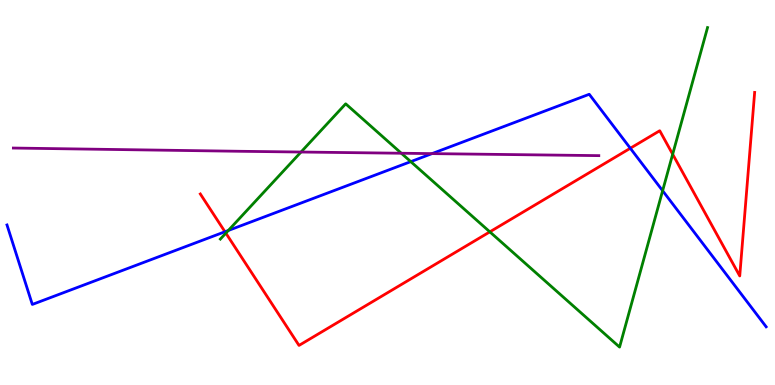[{'lines': ['blue', 'red'], 'intersections': [{'x': 2.9, 'y': 3.98}, {'x': 8.13, 'y': 6.15}]}, {'lines': ['green', 'red'], 'intersections': [{'x': 2.91, 'y': 3.94}, {'x': 6.32, 'y': 3.98}, {'x': 8.68, 'y': 5.99}]}, {'lines': ['purple', 'red'], 'intersections': []}, {'lines': ['blue', 'green'], 'intersections': [{'x': 2.95, 'y': 4.01}, {'x': 5.3, 'y': 5.8}, {'x': 8.55, 'y': 5.05}]}, {'lines': ['blue', 'purple'], 'intersections': [{'x': 5.57, 'y': 6.01}]}, {'lines': ['green', 'purple'], 'intersections': [{'x': 3.88, 'y': 6.05}, {'x': 5.18, 'y': 6.02}]}]